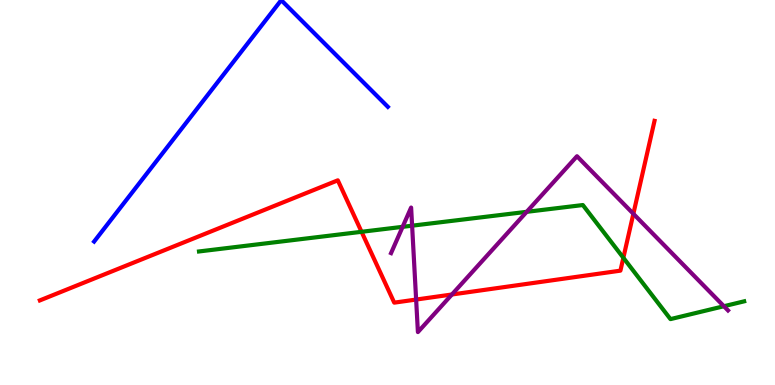[{'lines': ['blue', 'red'], 'intersections': []}, {'lines': ['green', 'red'], 'intersections': [{'x': 4.67, 'y': 3.98}, {'x': 8.04, 'y': 3.3}]}, {'lines': ['purple', 'red'], 'intersections': [{'x': 5.37, 'y': 2.22}, {'x': 5.83, 'y': 2.35}, {'x': 8.17, 'y': 4.45}]}, {'lines': ['blue', 'green'], 'intersections': []}, {'lines': ['blue', 'purple'], 'intersections': []}, {'lines': ['green', 'purple'], 'intersections': [{'x': 5.2, 'y': 4.11}, {'x': 5.32, 'y': 4.14}, {'x': 6.8, 'y': 4.5}, {'x': 9.34, 'y': 2.05}]}]